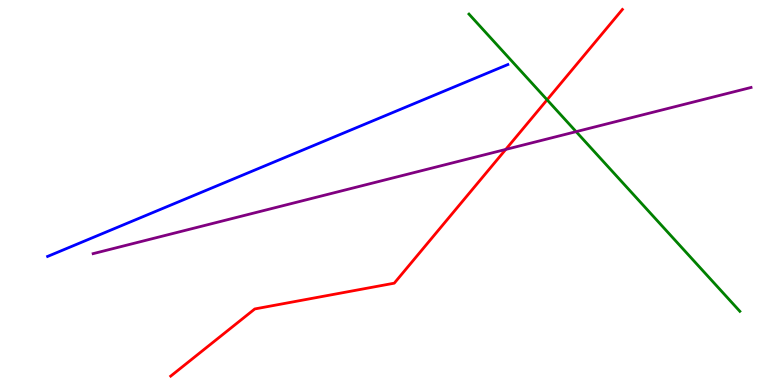[{'lines': ['blue', 'red'], 'intersections': []}, {'lines': ['green', 'red'], 'intersections': [{'x': 7.06, 'y': 7.41}]}, {'lines': ['purple', 'red'], 'intersections': [{'x': 6.53, 'y': 6.12}]}, {'lines': ['blue', 'green'], 'intersections': []}, {'lines': ['blue', 'purple'], 'intersections': []}, {'lines': ['green', 'purple'], 'intersections': [{'x': 7.43, 'y': 6.58}]}]